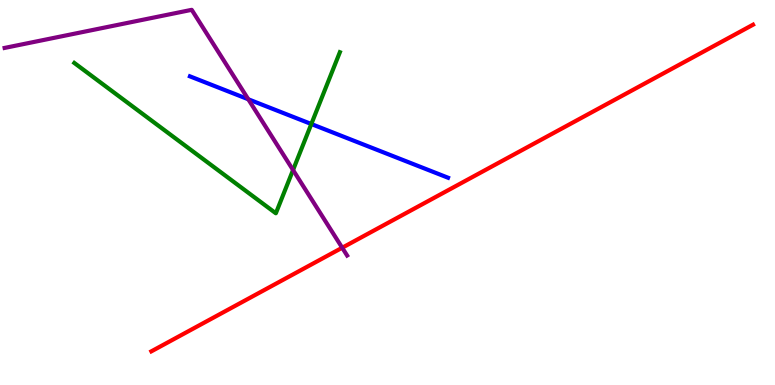[{'lines': ['blue', 'red'], 'intersections': []}, {'lines': ['green', 'red'], 'intersections': []}, {'lines': ['purple', 'red'], 'intersections': [{'x': 4.42, 'y': 3.57}]}, {'lines': ['blue', 'green'], 'intersections': [{'x': 4.02, 'y': 6.78}]}, {'lines': ['blue', 'purple'], 'intersections': [{'x': 3.2, 'y': 7.42}]}, {'lines': ['green', 'purple'], 'intersections': [{'x': 3.78, 'y': 5.58}]}]